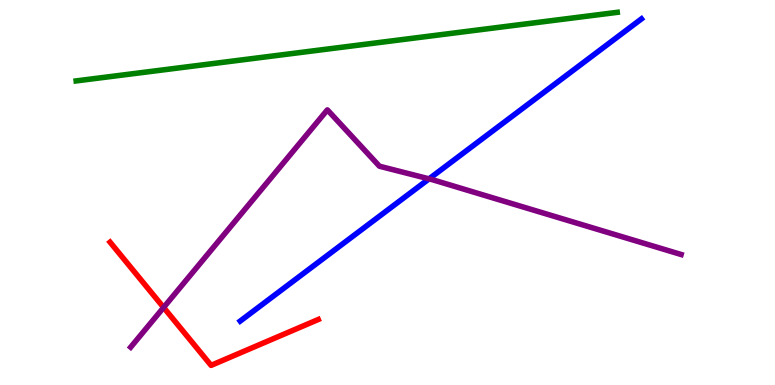[{'lines': ['blue', 'red'], 'intersections': []}, {'lines': ['green', 'red'], 'intersections': []}, {'lines': ['purple', 'red'], 'intersections': [{'x': 2.11, 'y': 2.01}]}, {'lines': ['blue', 'green'], 'intersections': []}, {'lines': ['blue', 'purple'], 'intersections': [{'x': 5.54, 'y': 5.35}]}, {'lines': ['green', 'purple'], 'intersections': []}]